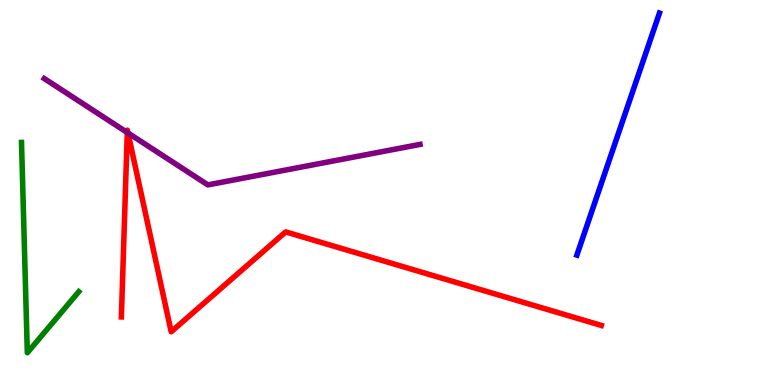[{'lines': ['blue', 'red'], 'intersections': []}, {'lines': ['green', 'red'], 'intersections': []}, {'lines': ['purple', 'red'], 'intersections': [{'x': 1.64, 'y': 6.56}, {'x': 1.65, 'y': 6.55}]}, {'lines': ['blue', 'green'], 'intersections': []}, {'lines': ['blue', 'purple'], 'intersections': []}, {'lines': ['green', 'purple'], 'intersections': []}]